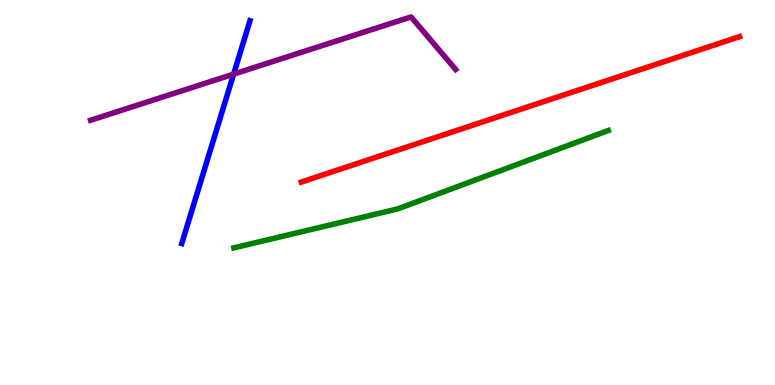[{'lines': ['blue', 'red'], 'intersections': []}, {'lines': ['green', 'red'], 'intersections': []}, {'lines': ['purple', 'red'], 'intersections': []}, {'lines': ['blue', 'green'], 'intersections': []}, {'lines': ['blue', 'purple'], 'intersections': [{'x': 3.01, 'y': 8.07}]}, {'lines': ['green', 'purple'], 'intersections': []}]